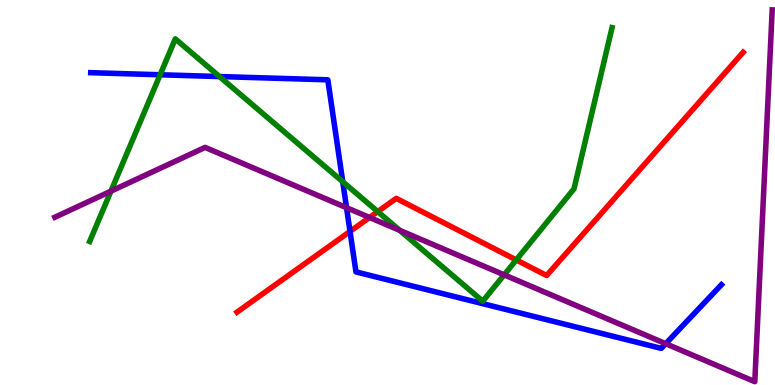[{'lines': ['blue', 'red'], 'intersections': [{'x': 4.52, 'y': 3.99}]}, {'lines': ['green', 'red'], 'intersections': [{'x': 4.87, 'y': 4.5}, {'x': 6.66, 'y': 3.25}]}, {'lines': ['purple', 'red'], 'intersections': [{'x': 4.77, 'y': 4.35}]}, {'lines': ['blue', 'green'], 'intersections': [{'x': 2.07, 'y': 8.06}, {'x': 2.83, 'y': 8.01}, {'x': 4.42, 'y': 5.28}]}, {'lines': ['blue', 'purple'], 'intersections': [{'x': 4.47, 'y': 4.61}, {'x': 8.59, 'y': 1.07}]}, {'lines': ['green', 'purple'], 'intersections': [{'x': 1.43, 'y': 5.03}, {'x': 5.16, 'y': 4.02}, {'x': 6.51, 'y': 2.86}]}]